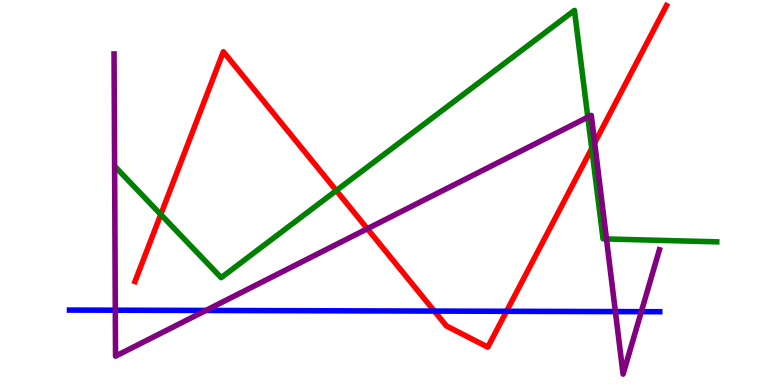[{'lines': ['blue', 'red'], 'intersections': [{'x': 5.6, 'y': 1.92}, {'x': 6.54, 'y': 1.91}]}, {'lines': ['green', 'red'], 'intersections': [{'x': 2.07, 'y': 4.43}, {'x': 4.34, 'y': 5.05}, {'x': 7.64, 'y': 6.14}]}, {'lines': ['purple', 'red'], 'intersections': [{'x': 4.74, 'y': 4.06}, {'x': 7.67, 'y': 6.29}]}, {'lines': ['blue', 'green'], 'intersections': []}, {'lines': ['blue', 'purple'], 'intersections': [{'x': 1.49, 'y': 1.94}, {'x': 2.66, 'y': 1.94}, {'x': 7.94, 'y': 1.91}, {'x': 8.28, 'y': 1.9}]}, {'lines': ['green', 'purple'], 'intersections': [{'x': 7.58, 'y': 6.96}, {'x': 7.83, 'y': 3.79}]}]